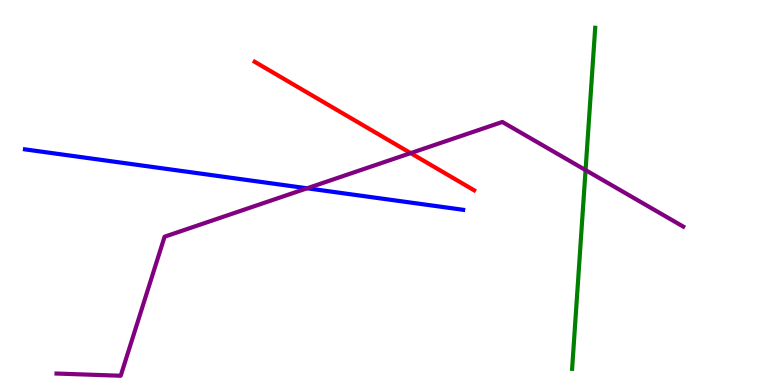[{'lines': ['blue', 'red'], 'intersections': []}, {'lines': ['green', 'red'], 'intersections': []}, {'lines': ['purple', 'red'], 'intersections': [{'x': 5.3, 'y': 6.02}]}, {'lines': ['blue', 'green'], 'intersections': []}, {'lines': ['blue', 'purple'], 'intersections': [{'x': 3.96, 'y': 5.11}]}, {'lines': ['green', 'purple'], 'intersections': [{'x': 7.56, 'y': 5.58}]}]